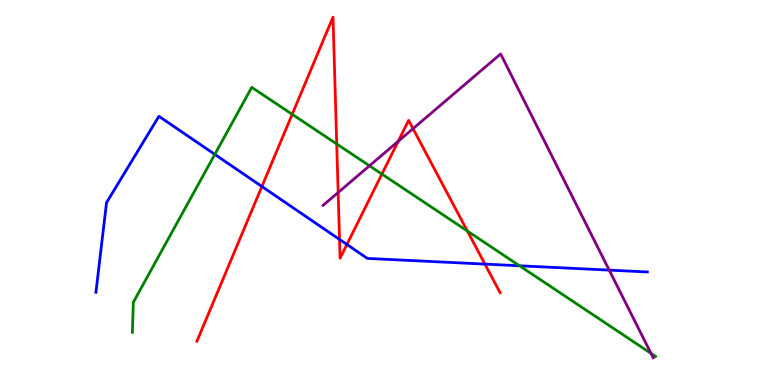[{'lines': ['blue', 'red'], 'intersections': [{'x': 3.38, 'y': 5.16}, {'x': 4.38, 'y': 3.78}, {'x': 4.48, 'y': 3.65}, {'x': 6.26, 'y': 3.14}]}, {'lines': ['green', 'red'], 'intersections': [{'x': 3.77, 'y': 7.03}, {'x': 4.34, 'y': 6.26}, {'x': 4.93, 'y': 5.48}, {'x': 6.03, 'y': 4.0}]}, {'lines': ['purple', 'red'], 'intersections': [{'x': 4.36, 'y': 5.0}, {'x': 5.14, 'y': 6.33}, {'x': 5.33, 'y': 6.66}]}, {'lines': ['blue', 'green'], 'intersections': [{'x': 2.77, 'y': 5.99}, {'x': 6.7, 'y': 3.1}]}, {'lines': ['blue', 'purple'], 'intersections': [{'x': 7.86, 'y': 2.98}]}, {'lines': ['green', 'purple'], 'intersections': [{'x': 4.77, 'y': 5.69}, {'x': 8.4, 'y': 0.821}]}]